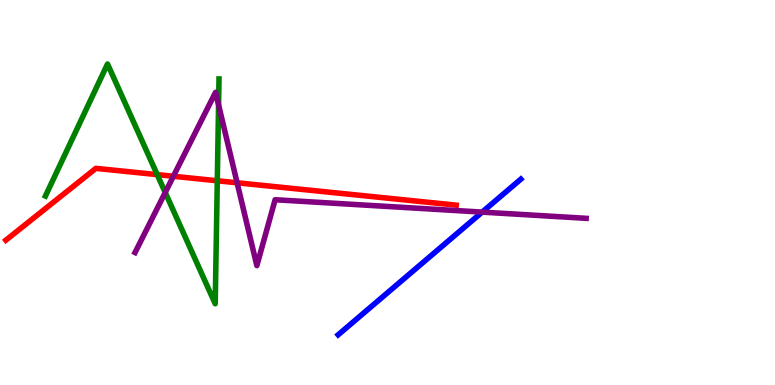[{'lines': ['blue', 'red'], 'intersections': []}, {'lines': ['green', 'red'], 'intersections': [{'x': 2.03, 'y': 5.46}, {'x': 2.8, 'y': 5.3}]}, {'lines': ['purple', 'red'], 'intersections': [{'x': 2.24, 'y': 5.42}, {'x': 3.06, 'y': 5.25}]}, {'lines': ['blue', 'green'], 'intersections': []}, {'lines': ['blue', 'purple'], 'intersections': [{'x': 6.22, 'y': 4.49}]}, {'lines': ['green', 'purple'], 'intersections': [{'x': 2.13, 'y': 5.0}, {'x': 2.82, 'y': 7.27}]}]